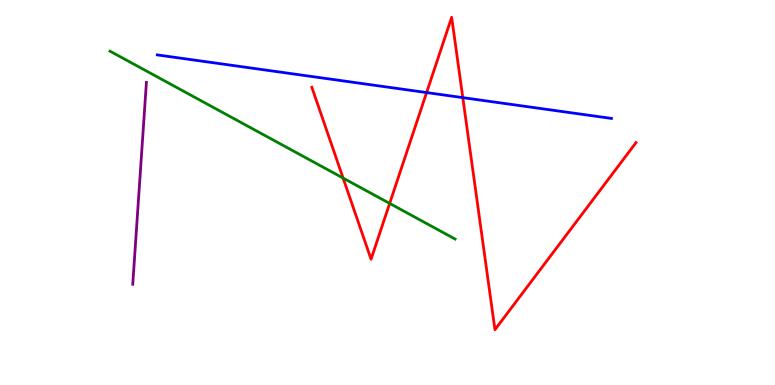[{'lines': ['blue', 'red'], 'intersections': [{'x': 5.5, 'y': 7.6}, {'x': 5.97, 'y': 7.46}]}, {'lines': ['green', 'red'], 'intersections': [{'x': 4.43, 'y': 5.37}, {'x': 5.03, 'y': 4.72}]}, {'lines': ['purple', 'red'], 'intersections': []}, {'lines': ['blue', 'green'], 'intersections': []}, {'lines': ['blue', 'purple'], 'intersections': []}, {'lines': ['green', 'purple'], 'intersections': []}]